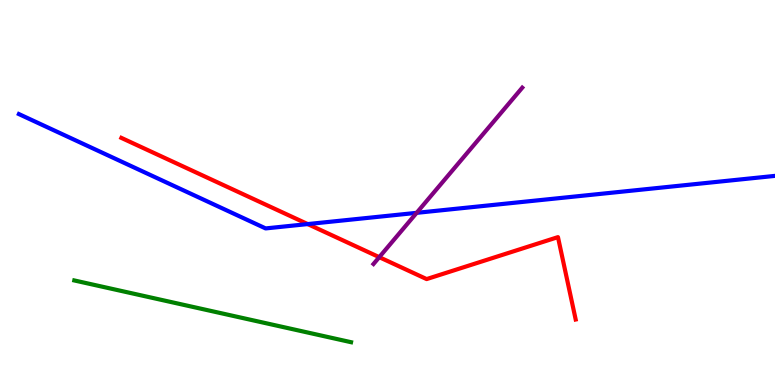[{'lines': ['blue', 'red'], 'intersections': [{'x': 3.97, 'y': 4.18}]}, {'lines': ['green', 'red'], 'intersections': []}, {'lines': ['purple', 'red'], 'intersections': [{'x': 4.89, 'y': 3.32}]}, {'lines': ['blue', 'green'], 'intersections': []}, {'lines': ['blue', 'purple'], 'intersections': [{'x': 5.38, 'y': 4.47}]}, {'lines': ['green', 'purple'], 'intersections': []}]